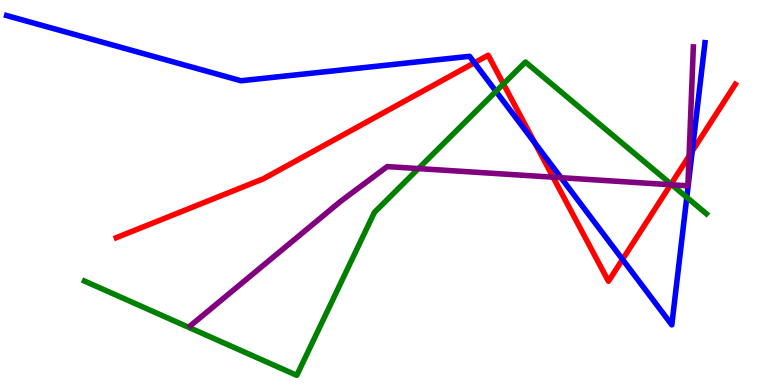[{'lines': ['blue', 'red'], 'intersections': [{'x': 6.12, 'y': 8.37}, {'x': 6.9, 'y': 6.28}, {'x': 8.03, 'y': 3.26}, {'x': 8.93, 'y': 6.07}]}, {'lines': ['green', 'red'], 'intersections': [{'x': 6.5, 'y': 7.82}, {'x': 8.66, 'y': 5.22}]}, {'lines': ['purple', 'red'], 'intersections': [{'x': 7.14, 'y': 5.4}, {'x': 8.65, 'y': 5.2}, {'x': 8.89, 'y': 5.95}]}, {'lines': ['blue', 'green'], 'intersections': [{'x': 6.4, 'y': 7.63}, {'x': 8.86, 'y': 4.87}]}, {'lines': ['blue', 'purple'], 'intersections': [{'x': 7.24, 'y': 5.38}]}, {'lines': ['green', 'purple'], 'intersections': [{'x': 5.4, 'y': 5.62}, {'x': 8.67, 'y': 5.2}]}]